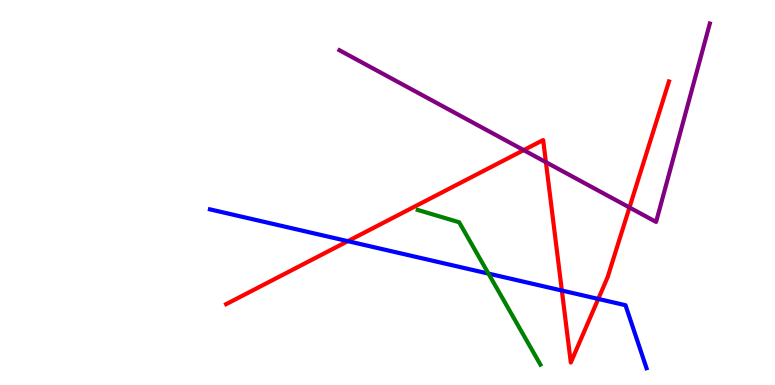[{'lines': ['blue', 'red'], 'intersections': [{'x': 4.49, 'y': 3.74}, {'x': 7.25, 'y': 2.45}, {'x': 7.72, 'y': 2.24}]}, {'lines': ['green', 'red'], 'intersections': []}, {'lines': ['purple', 'red'], 'intersections': [{'x': 6.76, 'y': 6.1}, {'x': 7.04, 'y': 5.79}, {'x': 8.12, 'y': 4.61}]}, {'lines': ['blue', 'green'], 'intersections': [{'x': 6.3, 'y': 2.89}]}, {'lines': ['blue', 'purple'], 'intersections': []}, {'lines': ['green', 'purple'], 'intersections': []}]